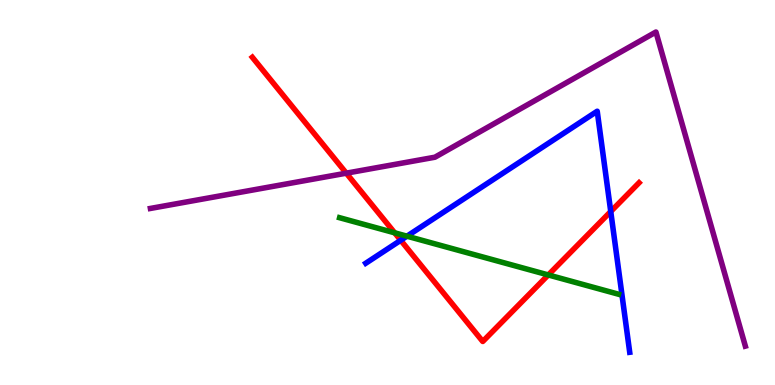[{'lines': ['blue', 'red'], 'intersections': [{'x': 5.17, 'y': 3.76}, {'x': 7.88, 'y': 4.51}]}, {'lines': ['green', 'red'], 'intersections': [{'x': 5.09, 'y': 3.95}, {'x': 7.07, 'y': 2.86}]}, {'lines': ['purple', 'red'], 'intersections': [{'x': 4.47, 'y': 5.5}]}, {'lines': ['blue', 'green'], 'intersections': [{'x': 5.25, 'y': 3.87}]}, {'lines': ['blue', 'purple'], 'intersections': []}, {'lines': ['green', 'purple'], 'intersections': []}]